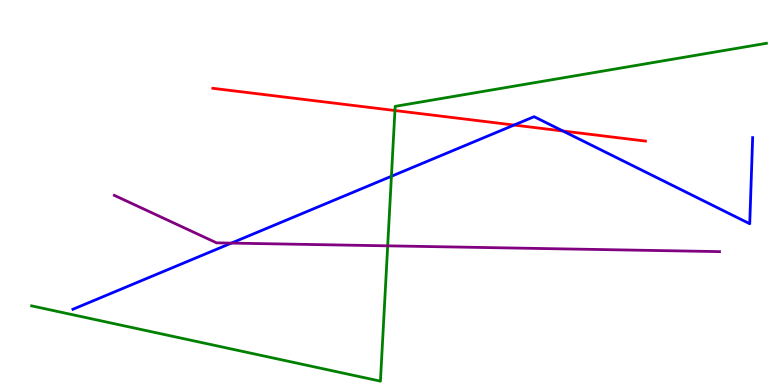[{'lines': ['blue', 'red'], 'intersections': [{'x': 6.63, 'y': 6.75}, {'x': 7.26, 'y': 6.6}]}, {'lines': ['green', 'red'], 'intersections': [{'x': 5.1, 'y': 7.13}]}, {'lines': ['purple', 'red'], 'intersections': []}, {'lines': ['blue', 'green'], 'intersections': [{'x': 5.05, 'y': 5.42}]}, {'lines': ['blue', 'purple'], 'intersections': [{'x': 2.99, 'y': 3.69}]}, {'lines': ['green', 'purple'], 'intersections': [{'x': 5.0, 'y': 3.61}]}]